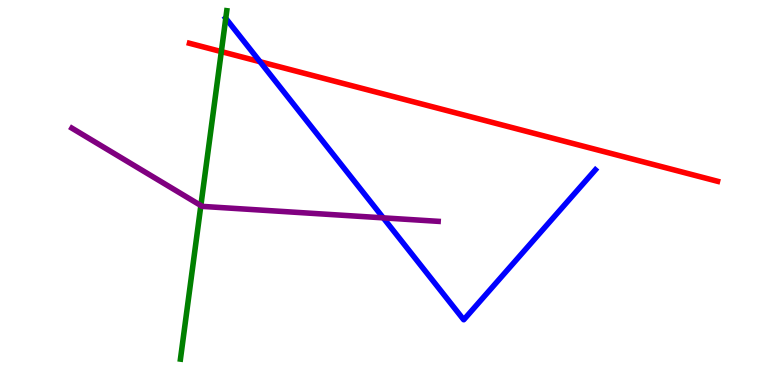[{'lines': ['blue', 'red'], 'intersections': [{'x': 3.36, 'y': 8.4}]}, {'lines': ['green', 'red'], 'intersections': [{'x': 2.86, 'y': 8.66}]}, {'lines': ['purple', 'red'], 'intersections': []}, {'lines': ['blue', 'green'], 'intersections': [{'x': 2.91, 'y': 9.52}]}, {'lines': ['blue', 'purple'], 'intersections': [{'x': 4.95, 'y': 4.34}]}, {'lines': ['green', 'purple'], 'intersections': [{'x': 2.59, 'y': 4.66}]}]